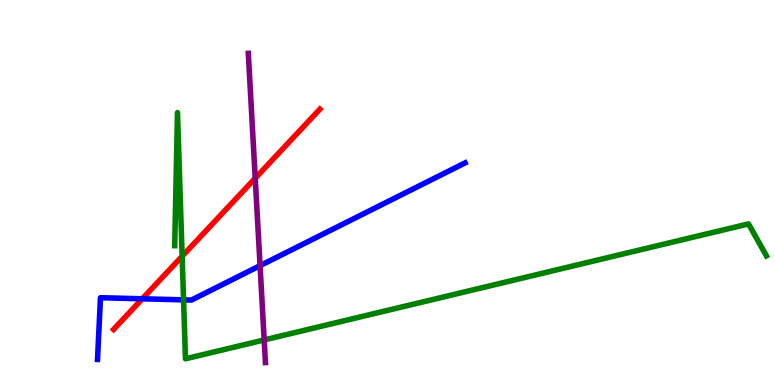[{'lines': ['blue', 'red'], 'intersections': [{'x': 1.84, 'y': 2.24}]}, {'lines': ['green', 'red'], 'intersections': [{'x': 2.35, 'y': 3.34}]}, {'lines': ['purple', 'red'], 'intersections': [{'x': 3.29, 'y': 5.37}]}, {'lines': ['blue', 'green'], 'intersections': [{'x': 2.37, 'y': 2.21}]}, {'lines': ['blue', 'purple'], 'intersections': [{'x': 3.36, 'y': 3.1}]}, {'lines': ['green', 'purple'], 'intersections': [{'x': 3.41, 'y': 1.17}]}]